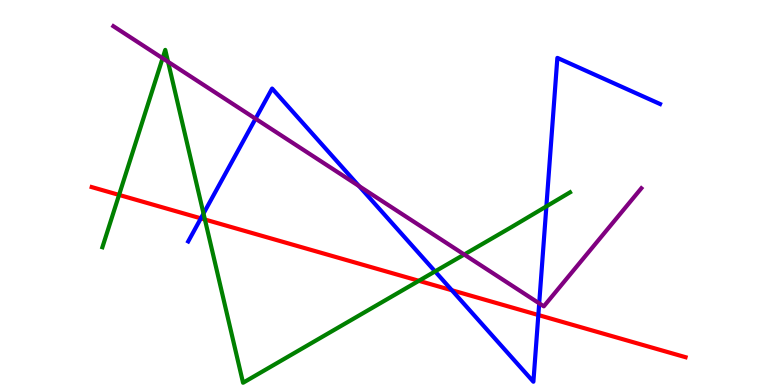[{'lines': ['blue', 'red'], 'intersections': [{'x': 2.59, 'y': 4.33}, {'x': 5.83, 'y': 2.46}, {'x': 6.95, 'y': 1.82}]}, {'lines': ['green', 'red'], 'intersections': [{'x': 1.54, 'y': 4.94}, {'x': 2.64, 'y': 4.3}, {'x': 5.4, 'y': 2.71}]}, {'lines': ['purple', 'red'], 'intersections': []}, {'lines': ['blue', 'green'], 'intersections': [{'x': 2.63, 'y': 4.45}, {'x': 5.61, 'y': 2.95}, {'x': 7.05, 'y': 4.64}]}, {'lines': ['blue', 'purple'], 'intersections': [{'x': 3.3, 'y': 6.92}, {'x': 4.63, 'y': 5.17}, {'x': 6.96, 'y': 2.12}]}, {'lines': ['green', 'purple'], 'intersections': [{'x': 2.1, 'y': 8.49}, {'x': 2.17, 'y': 8.4}, {'x': 5.99, 'y': 3.39}]}]